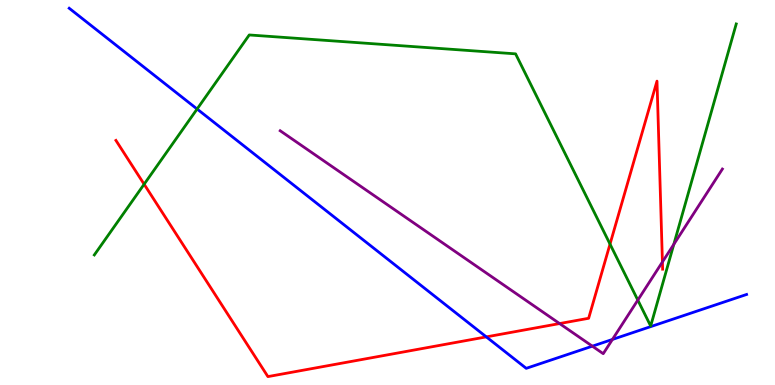[{'lines': ['blue', 'red'], 'intersections': [{'x': 6.28, 'y': 1.25}]}, {'lines': ['green', 'red'], 'intersections': [{'x': 1.86, 'y': 5.21}, {'x': 7.87, 'y': 3.66}]}, {'lines': ['purple', 'red'], 'intersections': [{'x': 7.22, 'y': 1.6}, {'x': 8.55, 'y': 3.2}]}, {'lines': ['blue', 'green'], 'intersections': [{'x': 2.54, 'y': 7.17}]}, {'lines': ['blue', 'purple'], 'intersections': [{'x': 7.64, 'y': 1.01}, {'x': 7.9, 'y': 1.18}]}, {'lines': ['green', 'purple'], 'intersections': [{'x': 8.23, 'y': 2.21}, {'x': 8.69, 'y': 3.65}]}]